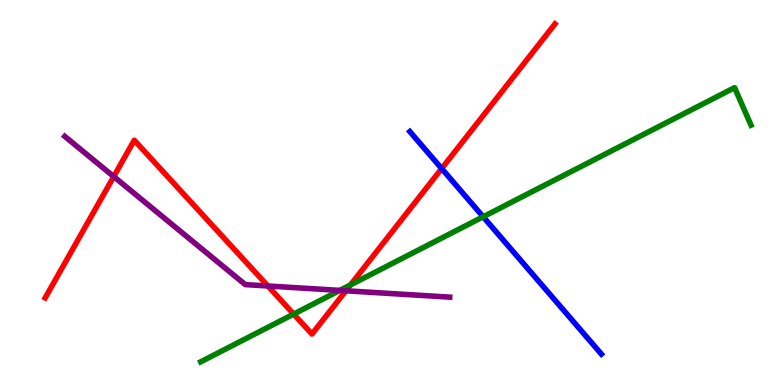[{'lines': ['blue', 'red'], 'intersections': [{'x': 5.7, 'y': 5.62}]}, {'lines': ['green', 'red'], 'intersections': [{'x': 3.79, 'y': 1.84}, {'x': 4.52, 'y': 2.6}]}, {'lines': ['purple', 'red'], 'intersections': [{'x': 1.47, 'y': 5.41}, {'x': 3.46, 'y': 2.57}, {'x': 4.46, 'y': 2.45}]}, {'lines': ['blue', 'green'], 'intersections': [{'x': 6.23, 'y': 4.37}]}, {'lines': ['blue', 'purple'], 'intersections': []}, {'lines': ['green', 'purple'], 'intersections': [{'x': 4.38, 'y': 2.46}]}]